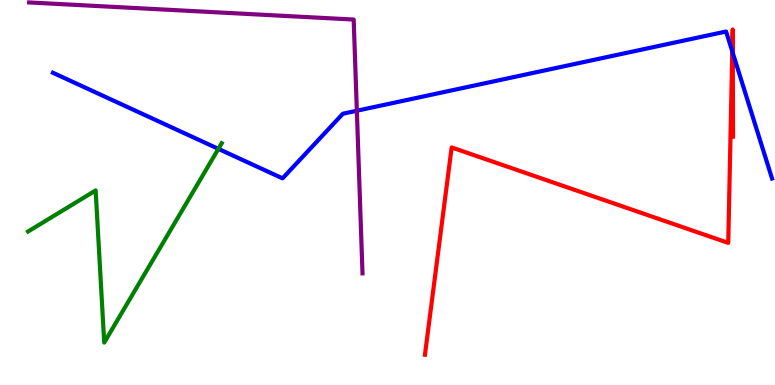[{'lines': ['blue', 'red'], 'intersections': [{'x': 9.45, 'y': 8.67}, {'x': 9.46, 'y': 8.62}]}, {'lines': ['green', 'red'], 'intersections': []}, {'lines': ['purple', 'red'], 'intersections': []}, {'lines': ['blue', 'green'], 'intersections': [{'x': 2.82, 'y': 6.13}]}, {'lines': ['blue', 'purple'], 'intersections': [{'x': 4.6, 'y': 7.12}]}, {'lines': ['green', 'purple'], 'intersections': []}]